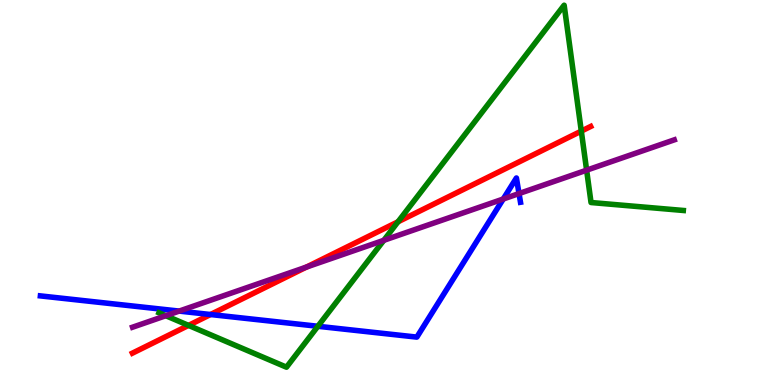[{'lines': ['blue', 'red'], 'intersections': [{'x': 2.72, 'y': 1.83}]}, {'lines': ['green', 'red'], 'intersections': [{'x': 2.43, 'y': 1.55}, {'x': 5.14, 'y': 4.24}, {'x': 7.5, 'y': 6.59}]}, {'lines': ['purple', 'red'], 'intersections': [{'x': 3.95, 'y': 3.06}]}, {'lines': ['blue', 'green'], 'intersections': [{'x': 4.1, 'y': 1.53}]}, {'lines': ['blue', 'purple'], 'intersections': [{'x': 2.31, 'y': 1.92}, {'x': 6.49, 'y': 4.83}, {'x': 6.7, 'y': 4.97}]}, {'lines': ['green', 'purple'], 'intersections': [{'x': 2.14, 'y': 1.8}, {'x': 4.95, 'y': 3.76}, {'x': 7.57, 'y': 5.58}]}]